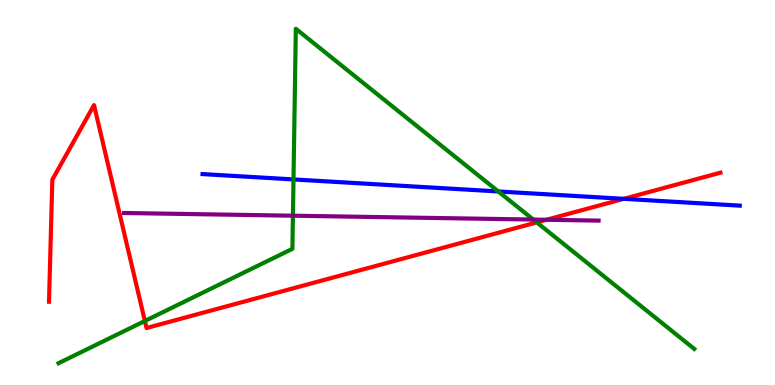[{'lines': ['blue', 'red'], 'intersections': [{'x': 8.05, 'y': 4.84}]}, {'lines': ['green', 'red'], 'intersections': [{'x': 1.87, 'y': 1.66}, {'x': 6.93, 'y': 4.22}]}, {'lines': ['purple', 'red'], 'intersections': [{'x': 7.05, 'y': 4.29}]}, {'lines': ['blue', 'green'], 'intersections': [{'x': 3.79, 'y': 5.34}, {'x': 6.43, 'y': 5.03}]}, {'lines': ['blue', 'purple'], 'intersections': []}, {'lines': ['green', 'purple'], 'intersections': [{'x': 3.78, 'y': 4.4}, {'x': 6.88, 'y': 4.3}]}]